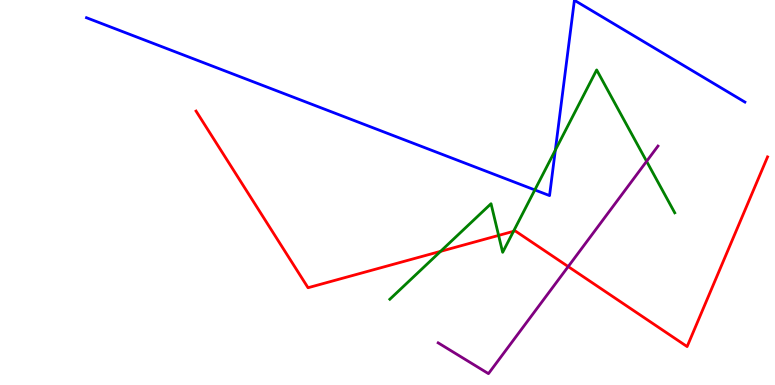[{'lines': ['blue', 'red'], 'intersections': []}, {'lines': ['green', 'red'], 'intersections': [{'x': 5.68, 'y': 3.47}, {'x': 6.43, 'y': 3.89}, {'x': 6.63, 'y': 3.99}]}, {'lines': ['purple', 'red'], 'intersections': [{'x': 7.33, 'y': 3.08}]}, {'lines': ['blue', 'green'], 'intersections': [{'x': 6.9, 'y': 5.07}, {'x': 7.17, 'y': 6.1}]}, {'lines': ['blue', 'purple'], 'intersections': []}, {'lines': ['green', 'purple'], 'intersections': [{'x': 8.34, 'y': 5.81}]}]